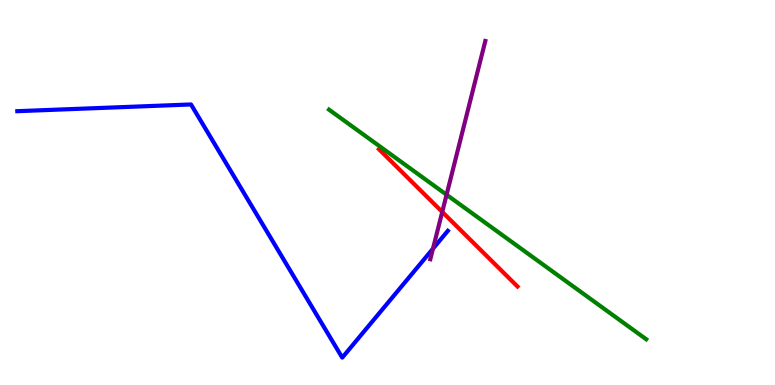[{'lines': ['blue', 'red'], 'intersections': []}, {'lines': ['green', 'red'], 'intersections': []}, {'lines': ['purple', 'red'], 'intersections': [{'x': 5.71, 'y': 4.5}]}, {'lines': ['blue', 'green'], 'intersections': []}, {'lines': ['blue', 'purple'], 'intersections': [{'x': 5.59, 'y': 3.54}]}, {'lines': ['green', 'purple'], 'intersections': [{'x': 5.76, 'y': 4.94}]}]